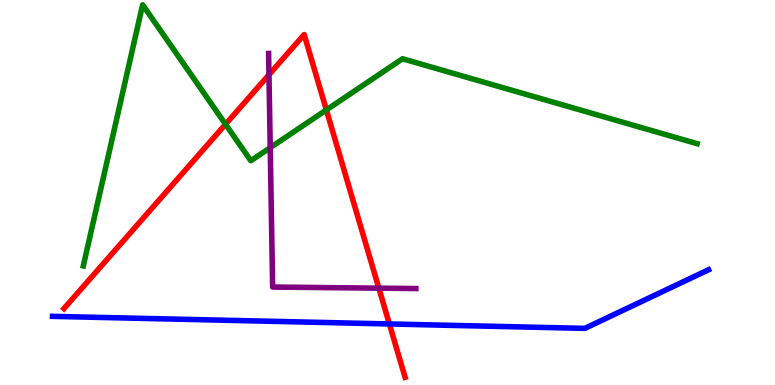[{'lines': ['blue', 'red'], 'intersections': [{'x': 5.02, 'y': 1.59}]}, {'lines': ['green', 'red'], 'intersections': [{'x': 2.91, 'y': 6.77}, {'x': 4.21, 'y': 7.14}]}, {'lines': ['purple', 'red'], 'intersections': [{'x': 3.47, 'y': 8.06}, {'x': 4.89, 'y': 2.52}]}, {'lines': ['blue', 'green'], 'intersections': []}, {'lines': ['blue', 'purple'], 'intersections': []}, {'lines': ['green', 'purple'], 'intersections': [{'x': 3.49, 'y': 6.16}]}]